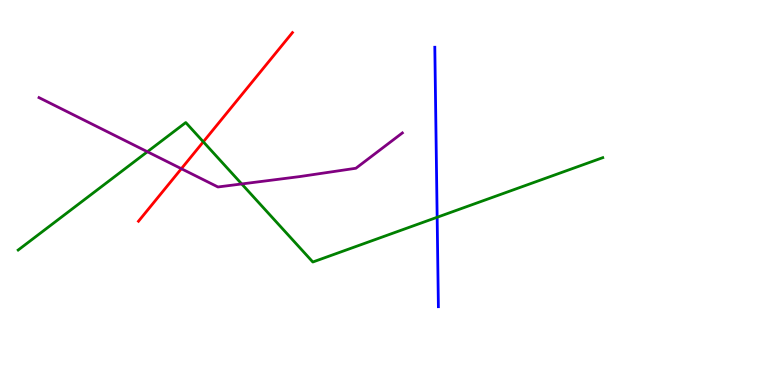[{'lines': ['blue', 'red'], 'intersections': []}, {'lines': ['green', 'red'], 'intersections': [{'x': 2.62, 'y': 6.32}]}, {'lines': ['purple', 'red'], 'intersections': [{'x': 2.34, 'y': 5.62}]}, {'lines': ['blue', 'green'], 'intersections': [{'x': 5.64, 'y': 4.36}]}, {'lines': ['blue', 'purple'], 'intersections': []}, {'lines': ['green', 'purple'], 'intersections': [{'x': 1.9, 'y': 6.06}, {'x': 3.12, 'y': 5.22}]}]